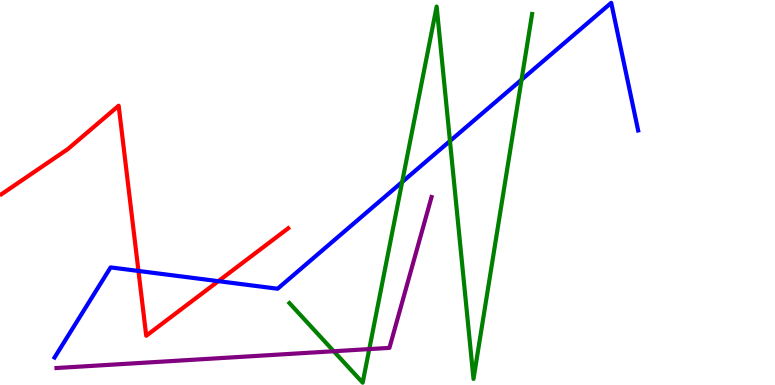[{'lines': ['blue', 'red'], 'intersections': [{'x': 1.79, 'y': 2.96}, {'x': 2.82, 'y': 2.7}]}, {'lines': ['green', 'red'], 'intersections': []}, {'lines': ['purple', 'red'], 'intersections': []}, {'lines': ['blue', 'green'], 'intersections': [{'x': 5.19, 'y': 5.27}, {'x': 5.81, 'y': 6.34}, {'x': 6.73, 'y': 7.93}]}, {'lines': ['blue', 'purple'], 'intersections': []}, {'lines': ['green', 'purple'], 'intersections': [{'x': 4.31, 'y': 0.877}, {'x': 4.76, 'y': 0.933}]}]